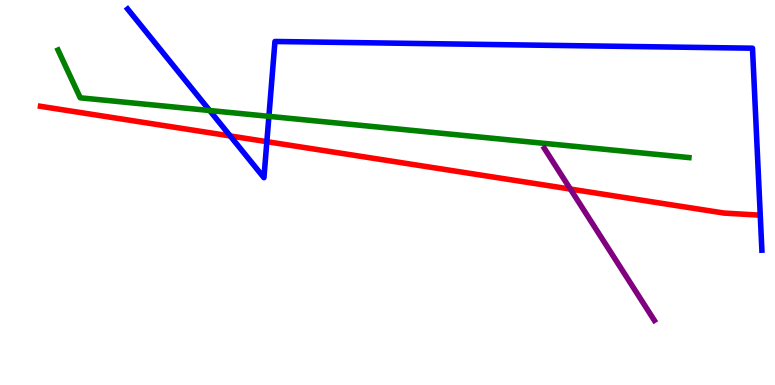[{'lines': ['blue', 'red'], 'intersections': [{'x': 2.97, 'y': 6.47}, {'x': 3.44, 'y': 6.32}]}, {'lines': ['green', 'red'], 'intersections': []}, {'lines': ['purple', 'red'], 'intersections': [{'x': 7.36, 'y': 5.09}]}, {'lines': ['blue', 'green'], 'intersections': [{'x': 2.71, 'y': 7.13}, {'x': 3.47, 'y': 6.98}]}, {'lines': ['blue', 'purple'], 'intersections': []}, {'lines': ['green', 'purple'], 'intersections': []}]